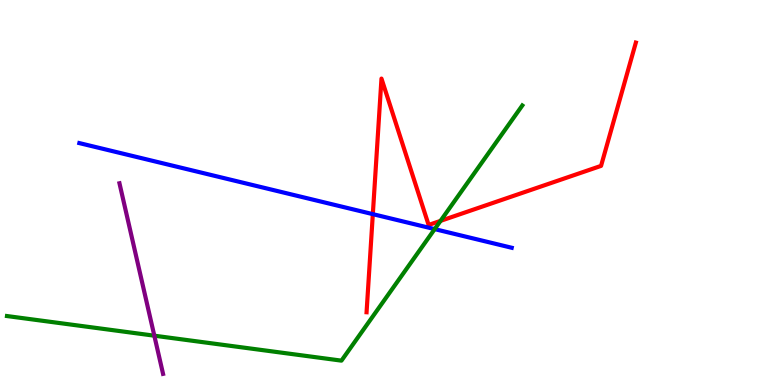[{'lines': ['blue', 'red'], 'intersections': [{'x': 4.81, 'y': 4.44}]}, {'lines': ['green', 'red'], 'intersections': [{'x': 5.68, 'y': 4.26}]}, {'lines': ['purple', 'red'], 'intersections': []}, {'lines': ['blue', 'green'], 'intersections': [{'x': 5.61, 'y': 4.05}]}, {'lines': ['blue', 'purple'], 'intersections': []}, {'lines': ['green', 'purple'], 'intersections': [{'x': 1.99, 'y': 1.28}]}]